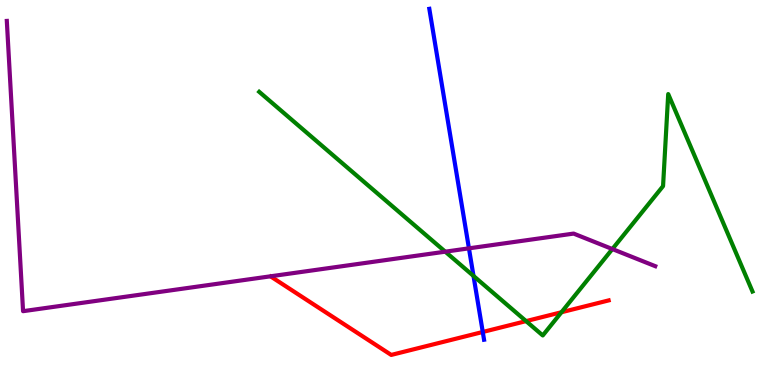[{'lines': ['blue', 'red'], 'intersections': [{'x': 6.23, 'y': 1.38}]}, {'lines': ['green', 'red'], 'intersections': [{'x': 6.79, 'y': 1.66}, {'x': 7.24, 'y': 1.89}]}, {'lines': ['purple', 'red'], 'intersections': []}, {'lines': ['blue', 'green'], 'intersections': [{'x': 6.11, 'y': 2.83}]}, {'lines': ['blue', 'purple'], 'intersections': [{'x': 6.05, 'y': 3.55}]}, {'lines': ['green', 'purple'], 'intersections': [{'x': 5.75, 'y': 3.46}, {'x': 7.9, 'y': 3.53}]}]